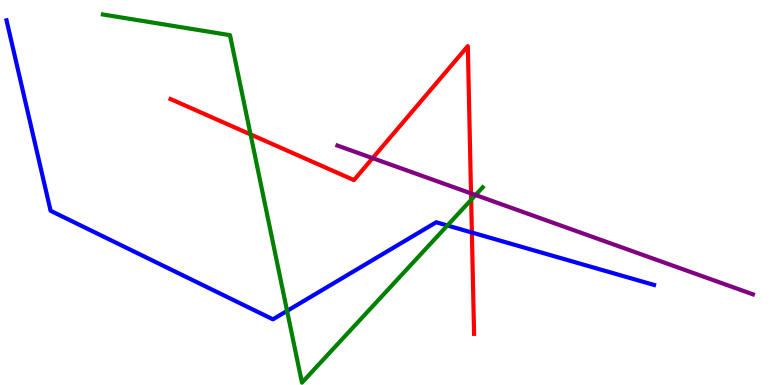[{'lines': ['blue', 'red'], 'intersections': [{'x': 6.09, 'y': 3.96}]}, {'lines': ['green', 'red'], 'intersections': [{'x': 3.23, 'y': 6.51}, {'x': 6.08, 'y': 4.81}]}, {'lines': ['purple', 'red'], 'intersections': [{'x': 4.81, 'y': 5.89}, {'x': 6.08, 'y': 4.98}]}, {'lines': ['blue', 'green'], 'intersections': [{'x': 3.7, 'y': 1.92}, {'x': 5.77, 'y': 4.14}]}, {'lines': ['blue', 'purple'], 'intersections': []}, {'lines': ['green', 'purple'], 'intersections': [{'x': 6.14, 'y': 4.93}]}]